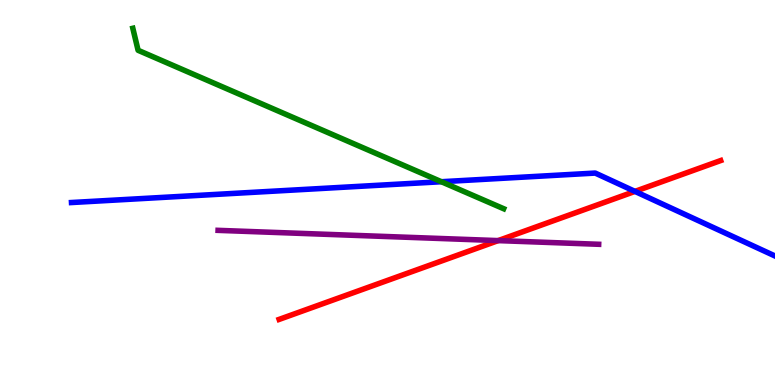[{'lines': ['blue', 'red'], 'intersections': [{'x': 8.19, 'y': 5.03}]}, {'lines': ['green', 'red'], 'intersections': []}, {'lines': ['purple', 'red'], 'intersections': [{'x': 6.43, 'y': 3.75}]}, {'lines': ['blue', 'green'], 'intersections': [{'x': 5.7, 'y': 5.28}]}, {'lines': ['blue', 'purple'], 'intersections': []}, {'lines': ['green', 'purple'], 'intersections': []}]